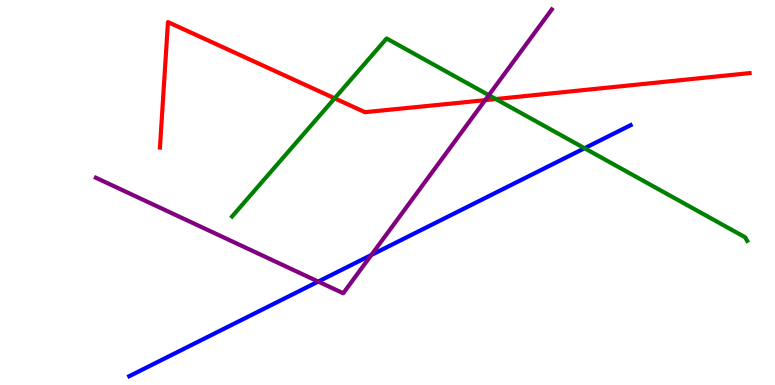[{'lines': ['blue', 'red'], 'intersections': []}, {'lines': ['green', 'red'], 'intersections': [{'x': 4.32, 'y': 7.45}, {'x': 6.4, 'y': 7.43}]}, {'lines': ['purple', 'red'], 'intersections': [{'x': 6.26, 'y': 7.4}]}, {'lines': ['blue', 'green'], 'intersections': [{'x': 7.54, 'y': 6.15}]}, {'lines': ['blue', 'purple'], 'intersections': [{'x': 4.11, 'y': 2.69}, {'x': 4.79, 'y': 3.38}]}, {'lines': ['green', 'purple'], 'intersections': [{'x': 6.31, 'y': 7.53}]}]